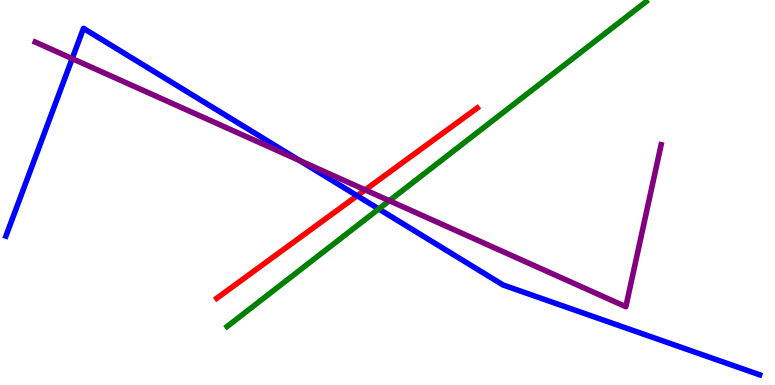[{'lines': ['blue', 'red'], 'intersections': [{'x': 4.61, 'y': 4.92}]}, {'lines': ['green', 'red'], 'intersections': []}, {'lines': ['purple', 'red'], 'intersections': [{'x': 4.71, 'y': 5.07}]}, {'lines': ['blue', 'green'], 'intersections': [{'x': 4.89, 'y': 4.57}]}, {'lines': ['blue', 'purple'], 'intersections': [{'x': 0.932, 'y': 8.48}, {'x': 3.86, 'y': 5.83}]}, {'lines': ['green', 'purple'], 'intersections': [{'x': 5.02, 'y': 4.79}]}]